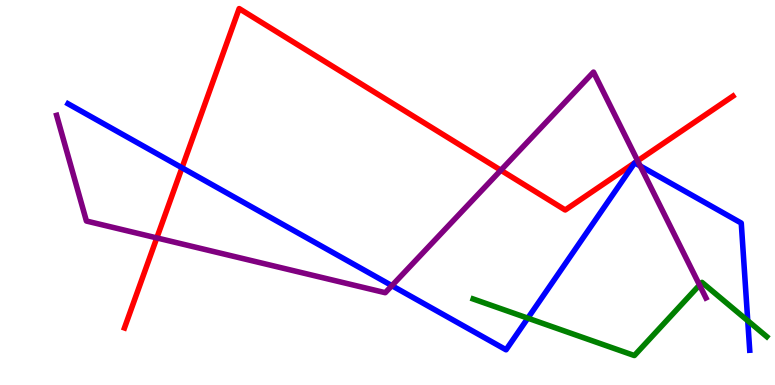[{'lines': ['blue', 'red'], 'intersections': [{'x': 2.35, 'y': 5.64}]}, {'lines': ['green', 'red'], 'intersections': []}, {'lines': ['purple', 'red'], 'intersections': [{'x': 2.02, 'y': 3.82}, {'x': 6.46, 'y': 5.58}, {'x': 8.23, 'y': 5.82}]}, {'lines': ['blue', 'green'], 'intersections': [{'x': 6.81, 'y': 1.74}, {'x': 9.65, 'y': 1.67}]}, {'lines': ['blue', 'purple'], 'intersections': [{'x': 5.06, 'y': 2.58}, {'x': 8.26, 'y': 5.69}]}, {'lines': ['green', 'purple'], 'intersections': [{'x': 9.03, 'y': 2.6}]}]